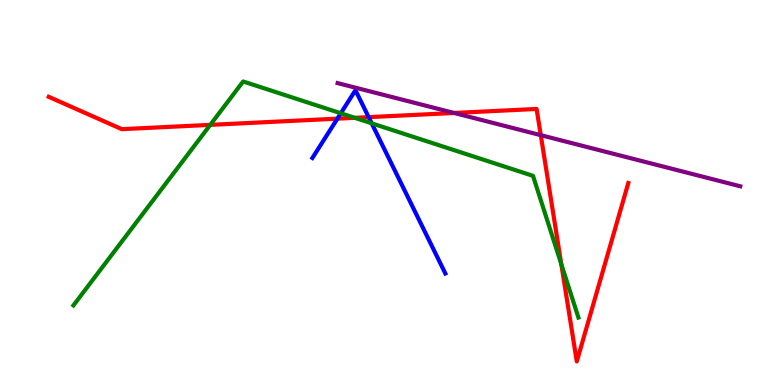[{'lines': ['blue', 'red'], 'intersections': [{'x': 4.35, 'y': 6.92}, {'x': 4.76, 'y': 6.96}]}, {'lines': ['green', 'red'], 'intersections': [{'x': 2.71, 'y': 6.76}, {'x': 4.58, 'y': 6.94}, {'x': 7.24, 'y': 3.14}]}, {'lines': ['purple', 'red'], 'intersections': [{'x': 5.86, 'y': 7.07}, {'x': 6.98, 'y': 6.49}]}, {'lines': ['blue', 'green'], 'intersections': [{'x': 4.4, 'y': 7.06}, {'x': 4.8, 'y': 6.8}]}, {'lines': ['blue', 'purple'], 'intersections': []}, {'lines': ['green', 'purple'], 'intersections': []}]